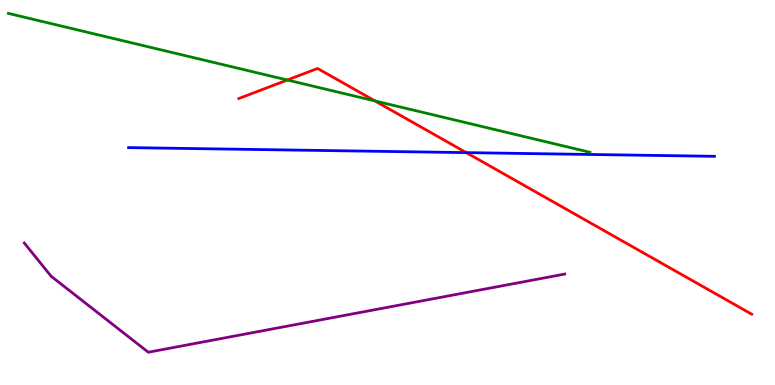[{'lines': ['blue', 'red'], 'intersections': [{'x': 6.02, 'y': 6.04}]}, {'lines': ['green', 'red'], 'intersections': [{'x': 3.71, 'y': 7.92}, {'x': 4.84, 'y': 7.38}]}, {'lines': ['purple', 'red'], 'intersections': []}, {'lines': ['blue', 'green'], 'intersections': []}, {'lines': ['blue', 'purple'], 'intersections': []}, {'lines': ['green', 'purple'], 'intersections': []}]